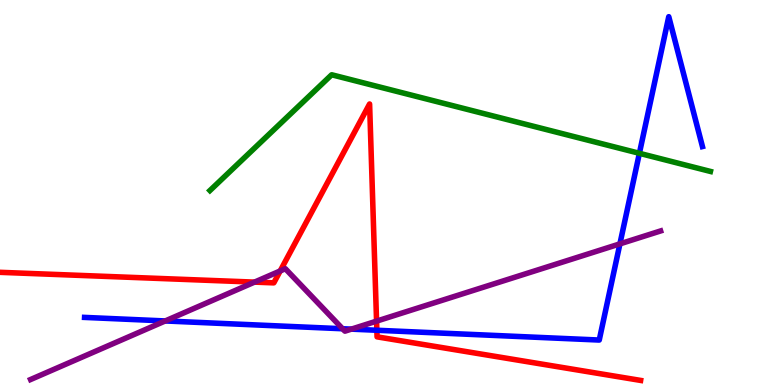[{'lines': ['blue', 'red'], 'intersections': [{'x': 4.86, 'y': 1.42}]}, {'lines': ['green', 'red'], 'intersections': []}, {'lines': ['purple', 'red'], 'intersections': [{'x': 3.28, 'y': 2.67}, {'x': 3.62, 'y': 2.96}, {'x': 4.86, 'y': 1.66}]}, {'lines': ['blue', 'green'], 'intersections': [{'x': 8.25, 'y': 6.02}]}, {'lines': ['blue', 'purple'], 'intersections': [{'x': 2.13, 'y': 1.66}, {'x': 4.42, 'y': 1.46}, {'x': 4.53, 'y': 1.45}, {'x': 8.0, 'y': 3.67}]}, {'lines': ['green', 'purple'], 'intersections': []}]